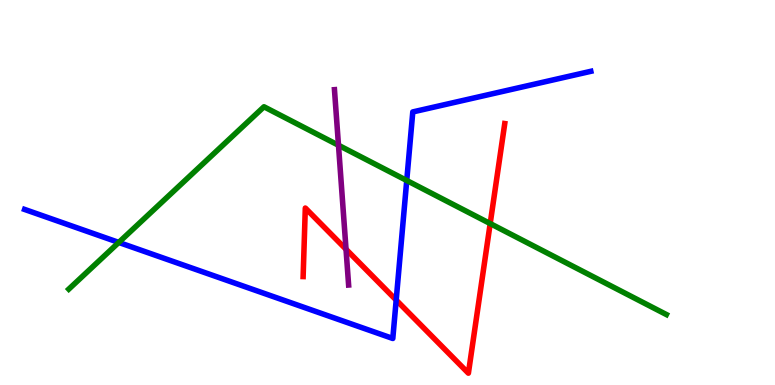[{'lines': ['blue', 'red'], 'intersections': [{'x': 5.11, 'y': 2.21}]}, {'lines': ['green', 'red'], 'intersections': [{'x': 6.33, 'y': 4.19}]}, {'lines': ['purple', 'red'], 'intersections': [{'x': 4.46, 'y': 3.53}]}, {'lines': ['blue', 'green'], 'intersections': [{'x': 1.53, 'y': 3.7}, {'x': 5.25, 'y': 5.31}]}, {'lines': ['blue', 'purple'], 'intersections': []}, {'lines': ['green', 'purple'], 'intersections': [{'x': 4.37, 'y': 6.23}]}]